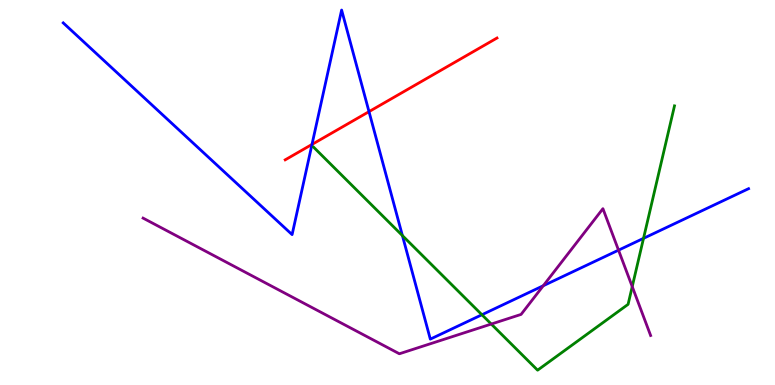[{'lines': ['blue', 'red'], 'intersections': [{'x': 4.03, 'y': 6.25}, {'x': 4.76, 'y': 7.1}]}, {'lines': ['green', 'red'], 'intersections': []}, {'lines': ['purple', 'red'], 'intersections': []}, {'lines': ['blue', 'green'], 'intersections': [{'x': 5.19, 'y': 3.88}, {'x': 6.22, 'y': 1.82}, {'x': 8.3, 'y': 3.81}]}, {'lines': ['blue', 'purple'], 'intersections': [{'x': 7.01, 'y': 2.58}, {'x': 7.98, 'y': 3.5}]}, {'lines': ['green', 'purple'], 'intersections': [{'x': 6.34, 'y': 1.58}, {'x': 8.16, 'y': 2.56}]}]